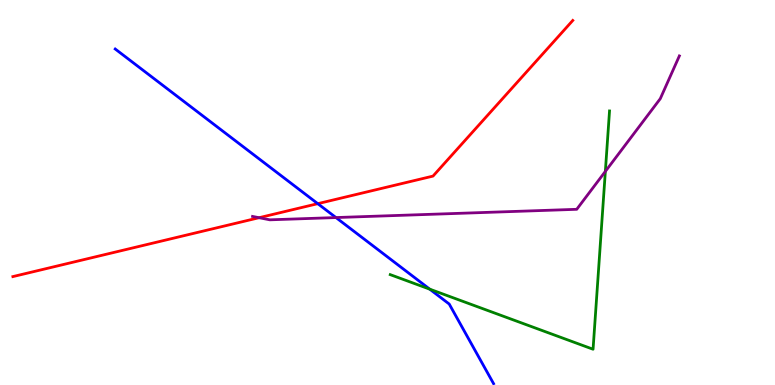[{'lines': ['blue', 'red'], 'intersections': [{'x': 4.1, 'y': 4.71}]}, {'lines': ['green', 'red'], 'intersections': []}, {'lines': ['purple', 'red'], 'intersections': [{'x': 3.34, 'y': 4.35}]}, {'lines': ['blue', 'green'], 'intersections': [{'x': 5.54, 'y': 2.49}]}, {'lines': ['blue', 'purple'], 'intersections': [{'x': 4.34, 'y': 4.35}]}, {'lines': ['green', 'purple'], 'intersections': [{'x': 7.81, 'y': 5.55}]}]